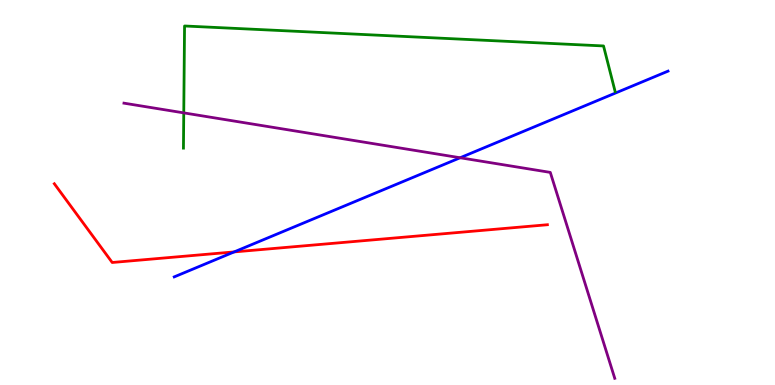[{'lines': ['blue', 'red'], 'intersections': [{'x': 3.02, 'y': 3.46}]}, {'lines': ['green', 'red'], 'intersections': []}, {'lines': ['purple', 'red'], 'intersections': []}, {'lines': ['blue', 'green'], 'intersections': []}, {'lines': ['blue', 'purple'], 'intersections': [{'x': 5.94, 'y': 5.9}]}, {'lines': ['green', 'purple'], 'intersections': [{'x': 2.37, 'y': 7.07}]}]